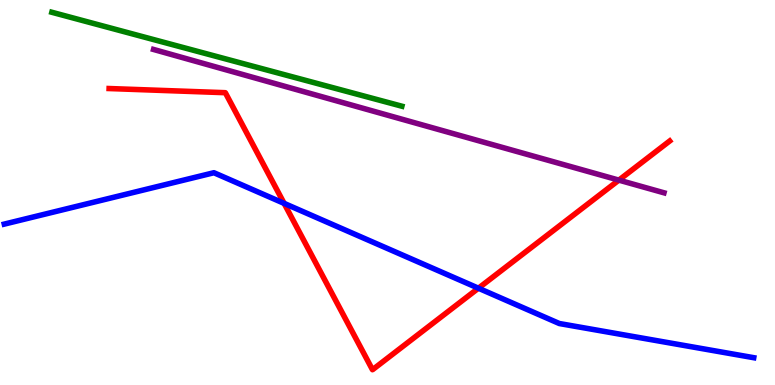[{'lines': ['blue', 'red'], 'intersections': [{'x': 3.67, 'y': 4.72}, {'x': 6.17, 'y': 2.51}]}, {'lines': ['green', 'red'], 'intersections': []}, {'lines': ['purple', 'red'], 'intersections': [{'x': 7.99, 'y': 5.32}]}, {'lines': ['blue', 'green'], 'intersections': []}, {'lines': ['blue', 'purple'], 'intersections': []}, {'lines': ['green', 'purple'], 'intersections': []}]